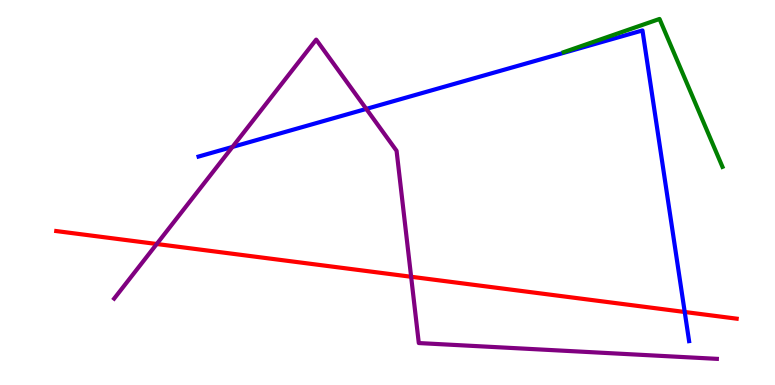[{'lines': ['blue', 'red'], 'intersections': [{'x': 8.84, 'y': 1.9}]}, {'lines': ['green', 'red'], 'intersections': []}, {'lines': ['purple', 'red'], 'intersections': [{'x': 2.02, 'y': 3.66}, {'x': 5.3, 'y': 2.81}]}, {'lines': ['blue', 'green'], 'intersections': []}, {'lines': ['blue', 'purple'], 'intersections': [{'x': 3.0, 'y': 6.18}, {'x': 4.73, 'y': 7.17}]}, {'lines': ['green', 'purple'], 'intersections': []}]